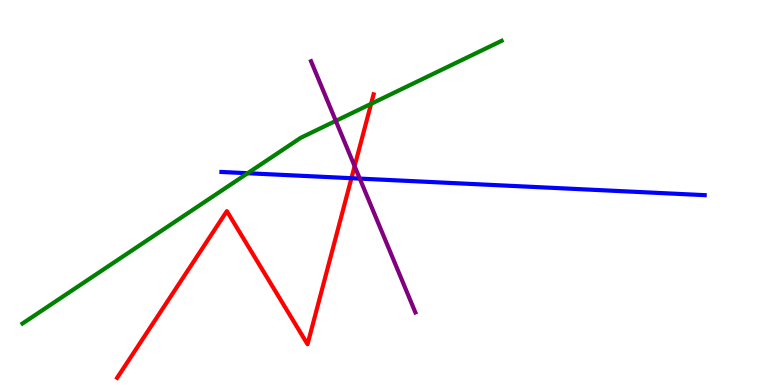[{'lines': ['blue', 'red'], 'intersections': [{'x': 4.53, 'y': 5.37}]}, {'lines': ['green', 'red'], 'intersections': [{'x': 4.79, 'y': 7.3}]}, {'lines': ['purple', 'red'], 'intersections': [{'x': 4.58, 'y': 5.68}]}, {'lines': ['blue', 'green'], 'intersections': [{'x': 3.2, 'y': 5.5}]}, {'lines': ['blue', 'purple'], 'intersections': [{'x': 4.64, 'y': 5.36}]}, {'lines': ['green', 'purple'], 'intersections': [{'x': 4.33, 'y': 6.86}]}]